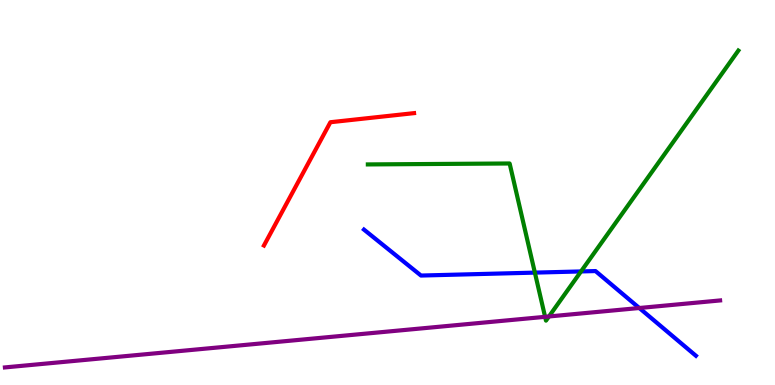[{'lines': ['blue', 'red'], 'intersections': []}, {'lines': ['green', 'red'], 'intersections': []}, {'lines': ['purple', 'red'], 'intersections': []}, {'lines': ['blue', 'green'], 'intersections': [{'x': 6.9, 'y': 2.92}, {'x': 7.5, 'y': 2.95}]}, {'lines': ['blue', 'purple'], 'intersections': [{'x': 8.25, 'y': 2.0}]}, {'lines': ['green', 'purple'], 'intersections': [{'x': 7.03, 'y': 1.77}, {'x': 7.08, 'y': 1.78}]}]